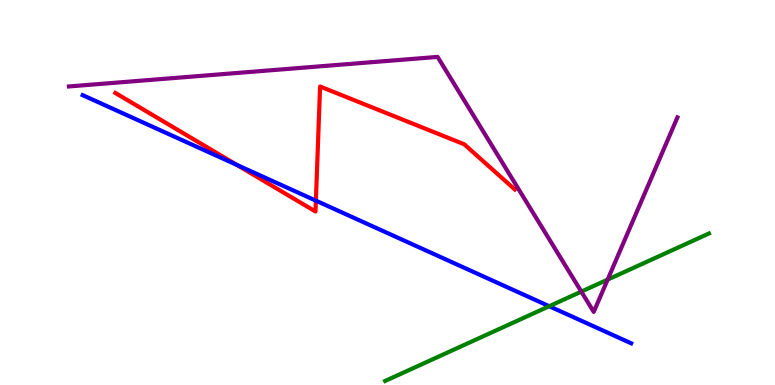[{'lines': ['blue', 'red'], 'intersections': [{'x': 3.05, 'y': 5.72}, {'x': 4.08, 'y': 4.79}]}, {'lines': ['green', 'red'], 'intersections': []}, {'lines': ['purple', 'red'], 'intersections': []}, {'lines': ['blue', 'green'], 'intersections': [{'x': 7.09, 'y': 2.05}]}, {'lines': ['blue', 'purple'], 'intersections': []}, {'lines': ['green', 'purple'], 'intersections': [{'x': 7.5, 'y': 2.43}, {'x': 7.84, 'y': 2.74}]}]